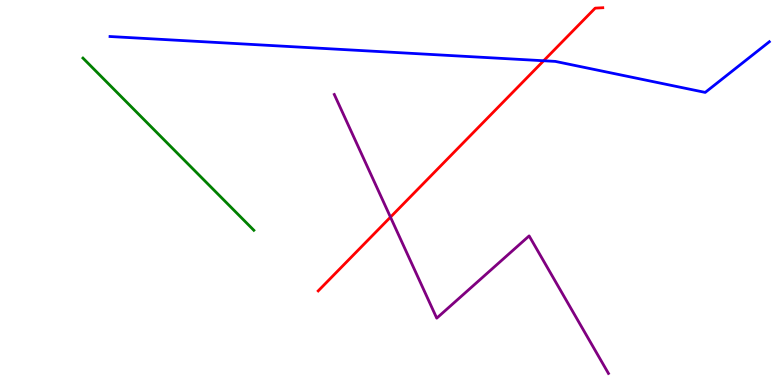[{'lines': ['blue', 'red'], 'intersections': [{'x': 7.01, 'y': 8.42}]}, {'lines': ['green', 'red'], 'intersections': []}, {'lines': ['purple', 'red'], 'intersections': [{'x': 5.04, 'y': 4.36}]}, {'lines': ['blue', 'green'], 'intersections': []}, {'lines': ['blue', 'purple'], 'intersections': []}, {'lines': ['green', 'purple'], 'intersections': []}]